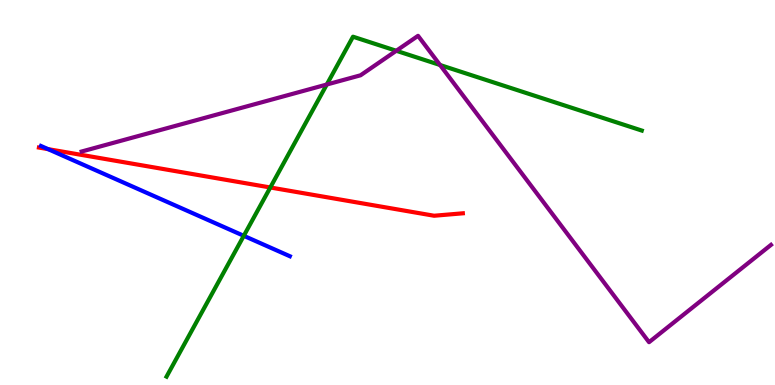[{'lines': ['blue', 'red'], 'intersections': [{'x': 0.62, 'y': 6.13}]}, {'lines': ['green', 'red'], 'intersections': [{'x': 3.49, 'y': 5.13}]}, {'lines': ['purple', 'red'], 'intersections': []}, {'lines': ['blue', 'green'], 'intersections': [{'x': 3.15, 'y': 3.87}]}, {'lines': ['blue', 'purple'], 'intersections': []}, {'lines': ['green', 'purple'], 'intersections': [{'x': 4.22, 'y': 7.8}, {'x': 5.11, 'y': 8.68}, {'x': 5.68, 'y': 8.31}]}]